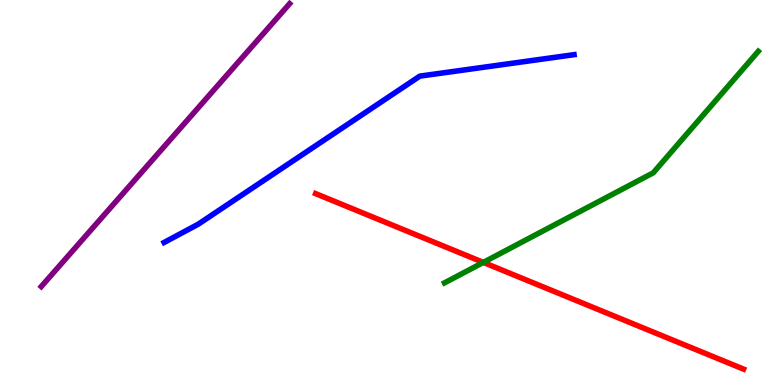[{'lines': ['blue', 'red'], 'intersections': []}, {'lines': ['green', 'red'], 'intersections': [{'x': 6.24, 'y': 3.18}]}, {'lines': ['purple', 'red'], 'intersections': []}, {'lines': ['blue', 'green'], 'intersections': []}, {'lines': ['blue', 'purple'], 'intersections': []}, {'lines': ['green', 'purple'], 'intersections': []}]